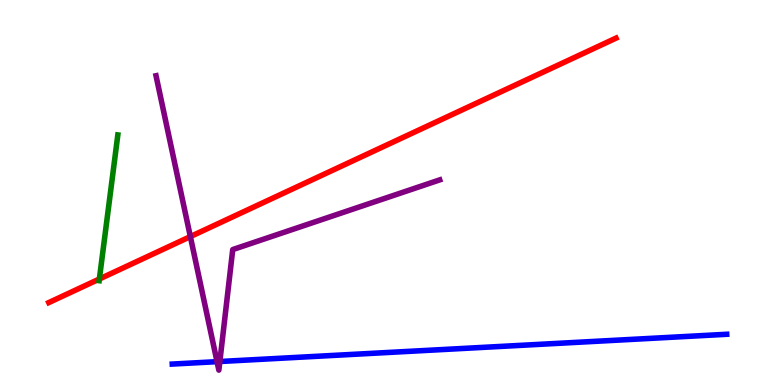[{'lines': ['blue', 'red'], 'intersections': []}, {'lines': ['green', 'red'], 'intersections': [{'x': 1.28, 'y': 2.75}]}, {'lines': ['purple', 'red'], 'intersections': [{'x': 2.46, 'y': 3.86}]}, {'lines': ['blue', 'green'], 'intersections': []}, {'lines': ['blue', 'purple'], 'intersections': [{'x': 2.8, 'y': 0.606}, {'x': 2.84, 'y': 0.61}]}, {'lines': ['green', 'purple'], 'intersections': []}]